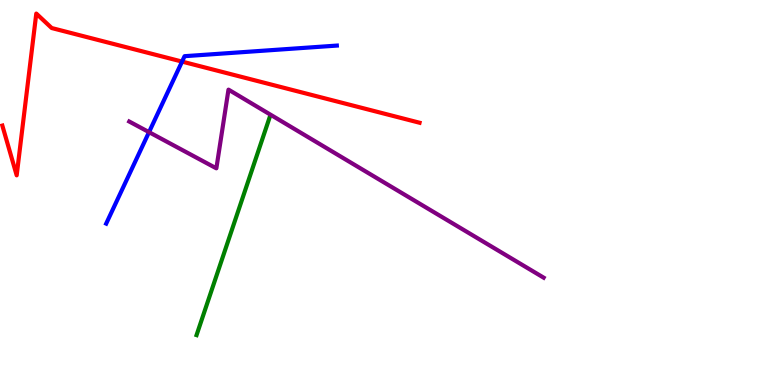[{'lines': ['blue', 'red'], 'intersections': [{'x': 2.35, 'y': 8.4}]}, {'lines': ['green', 'red'], 'intersections': []}, {'lines': ['purple', 'red'], 'intersections': []}, {'lines': ['blue', 'green'], 'intersections': []}, {'lines': ['blue', 'purple'], 'intersections': [{'x': 1.92, 'y': 6.57}]}, {'lines': ['green', 'purple'], 'intersections': []}]